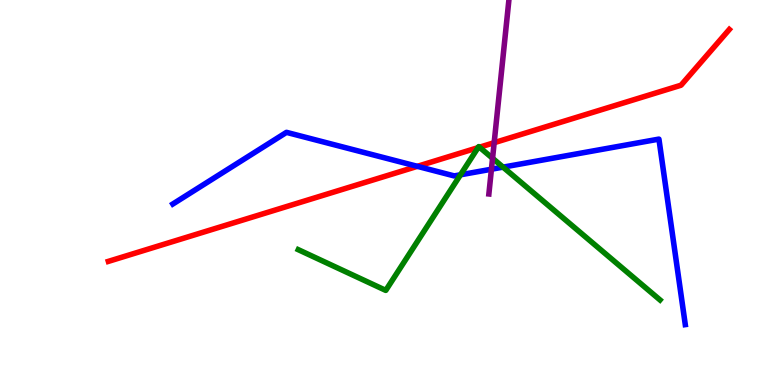[{'lines': ['blue', 'red'], 'intersections': [{'x': 5.39, 'y': 5.68}]}, {'lines': ['green', 'red'], 'intersections': [{'x': 6.17, 'y': 6.16}, {'x': 6.19, 'y': 6.18}]}, {'lines': ['purple', 'red'], 'intersections': [{'x': 6.38, 'y': 6.29}]}, {'lines': ['blue', 'green'], 'intersections': [{'x': 5.94, 'y': 5.46}, {'x': 6.49, 'y': 5.66}]}, {'lines': ['blue', 'purple'], 'intersections': [{'x': 6.34, 'y': 5.6}]}, {'lines': ['green', 'purple'], 'intersections': [{'x': 6.36, 'y': 5.89}]}]